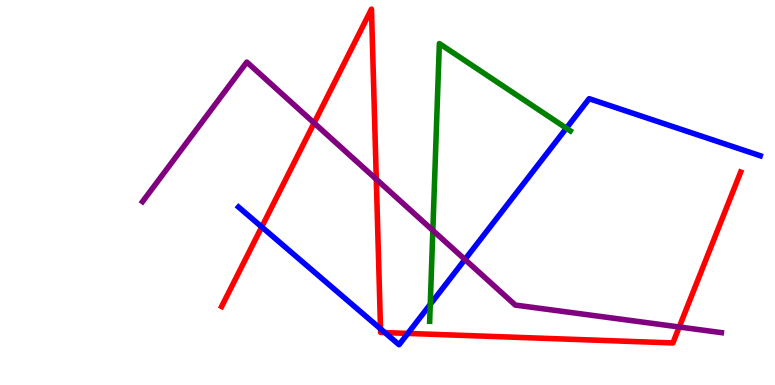[{'lines': ['blue', 'red'], 'intersections': [{'x': 3.38, 'y': 4.11}, {'x': 4.91, 'y': 1.46}, {'x': 4.97, 'y': 1.36}, {'x': 5.26, 'y': 1.34}]}, {'lines': ['green', 'red'], 'intersections': []}, {'lines': ['purple', 'red'], 'intersections': [{'x': 4.05, 'y': 6.81}, {'x': 4.86, 'y': 5.34}, {'x': 8.76, 'y': 1.51}]}, {'lines': ['blue', 'green'], 'intersections': [{'x': 5.55, 'y': 2.09}, {'x': 7.31, 'y': 6.67}]}, {'lines': ['blue', 'purple'], 'intersections': [{'x': 6.0, 'y': 3.26}]}, {'lines': ['green', 'purple'], 'intersections': [{'x': 5.59, 'y': 4.01}]}]